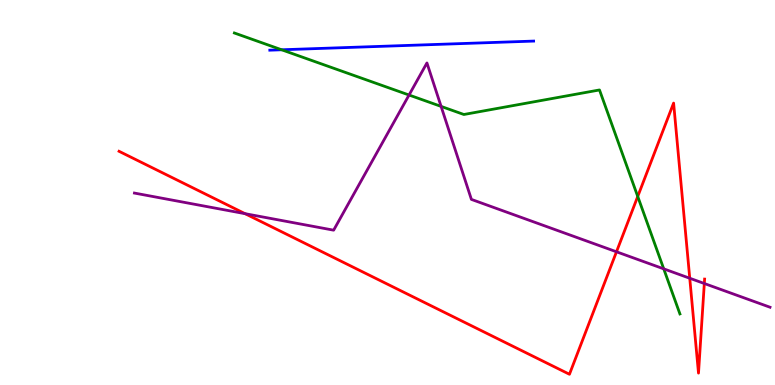[{'lines': ['blue', 'red'], 'intersections': []}, {'lines': ['green', 'red'], 'intersections': [{'x': 8.23, 'y': 4.9}]}, {'lines': ['purple', 'red'], 'intersections': [{'x': 3.16, 'y': 4.45}, {'x': 7.95, 'y': 3.46}, {'x': 8.9, 'y': 2.77}, {'x': 9.09, 'y': 2.64}]}, {'lines': ['blue', 'green'], 'intersections': [{'x': 3.63, 'y': 8.71}]}, {'lines': ['blue', 'purple'], 'intersections': []}, {'lines': ['green', 'purple'], 'intersections': [{'x': 5.28, 'y': 7.53}, {'x': 5.69, 'y': 7.24}, {'x': 8.56, 'y': 3.02}]}]